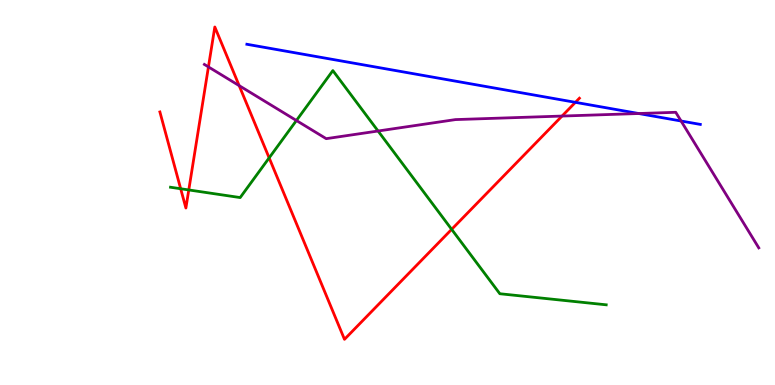[{'lines': ['blue', 'red'], 'intersections': [{'x': 7.42, 'y': 7.34}]}, {'lines': ['green', 'red'], 'intersections': [{'x': 2.33, 'y': 5.1}, {'x': 2.44, 'y': 5.07}, {'x': 3.47, 'y': 5.9}, {'x': 5.83, 'y': 4.04}]}, {'lines': ['purple', 'red'], 'intersections': [{'x': 2.69, 'y': 8.26}, {'x': 3.09, 'y': 7.78}, {'x': 7.25, 'y': 6.99}]}, {'lines': ['blue', 'green'], 'intersections': []}, {'lines': ['blue', 'purple'], 'intersections': [{'x': 8.24, 'y': 7.05}, {'x': 8.79, 'y': 6.86}]}, {'lines': ['green', 'purple'], 'intersections': [{'x': 3.82, 'y': 6.87}, {'x': 4.88, 'y': 6.6}]}]